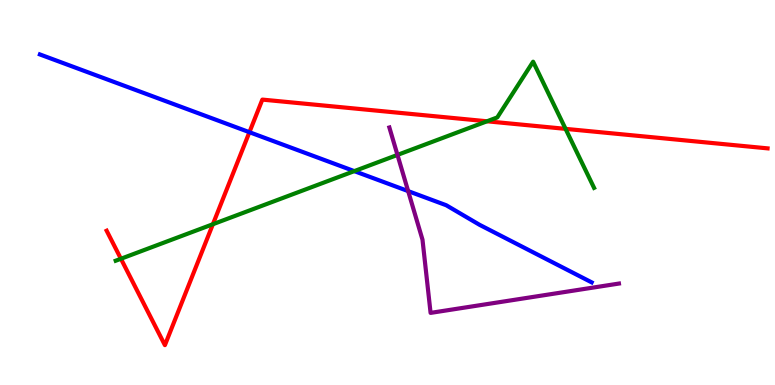[{'lines': ['blue', 'red'], 'intersections': [{'x': 3.22, 'y': 6.57}]}, {'lines': ['green', 'red'], 'intersections': [{'x': 1.56, 'y': 3.28}, {'x': 2.75, 'y': 4.18}, {'x': 6.28, 'y': 6.85}, {'x': 7.3, 'y': 6.65}]}, {'lines': ['purple', 'red'], 'intersections': []}, {'lines': ['blue', 'green'], 'intersections': [{'x': 4.57, 'y': 5.56}]}, {'lines': ['blue', 'purple'], 'intersections': [{'x': 5.27, 'y': 5.04}]}, {'lines': ['green', 'purple'], 'intersections': [{'x': 5.13, 'y': 5.98}]}]